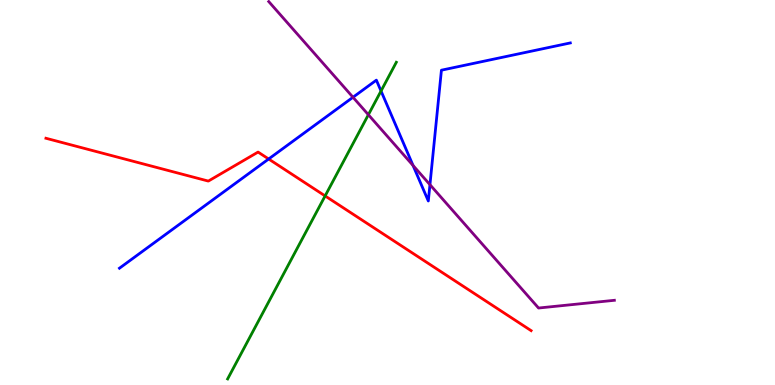[{'lines': ['blue', 'red'], 'intersections': [{'x': 3.47, 'y': 5.87}]}, {'lines': ['green', 'red'], 'intersections': [{'x': 4.2, 'y': 4.91}]}, {'lines': ['purple', 'red'], 'intersections': []}, {'lines': ['blue', 'green'], 'intersections': [{'x': 4.92, 'y': 7.64}]}, {'lines': ['blue', 'purple'], 'intersections': [{'x': 4.55, 'y': 7.47}, {'x': 5.33, 'y': 5.7}, {'x': 5.55, 'y': 5.2}]}, {'lines': ['green', 'purple'], 'intersections': [{'x': 4.75, 'y': 7.02}]}]